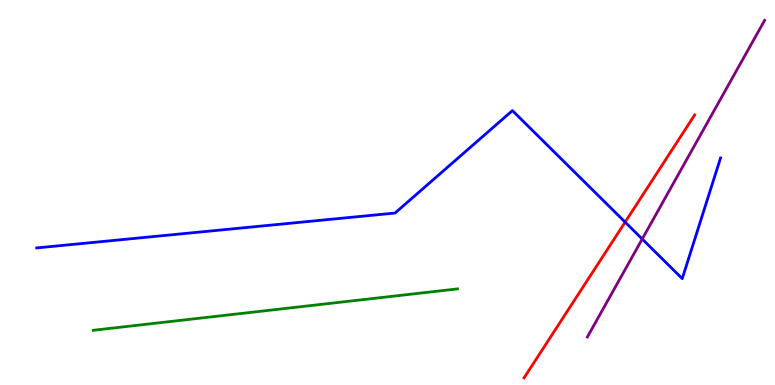[{'lines': ['blue', 'red'], 'intersections': [{'x': 8.07, 'y': 4.23}]}, {'lines': ['green', 'red'], 'intersections': []}, {'lines': ['purple', 'red'], 'intersections': []}, {'lines': ['blue', 'green'], 'intersections': []}, {'lines': ['blue', 'purple'], 'intersections': [{'x': 8.29, 'y': 3.79}]}, {'lines': ['green', 'purple'], 'intersections': []}]